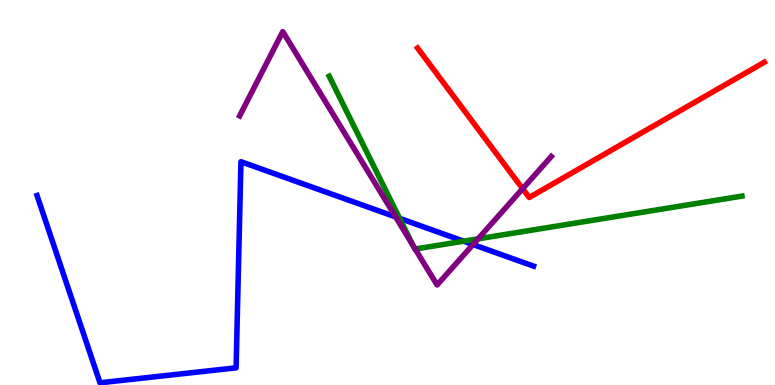[{'lines': ['blue', 'red'], 'intersections': []}, {'lines': ['green', 'red'], 'intersections': []}, {'lines': ['purple', 'red'], 'intersections': [{'x': 6.74, 'y': 5.1}]}, {'lines': ['blue', 'green'], 'intersections': [{'x': 5.16, 'y': 4.33}, {'x': 5.98, 'y': 3.74}]}, {'lines': ['blue', 'purple'], 'intersections': [{'x': 5.1, 'y': 4.37}, {'x': 6.1, 'y': 3.65}]}, {'lines': ['green', 'purple'], 'intersections': [{'x': 5.33, 'y': 3.62}, {'x': 5.36, 'y': 3.53}, {'x': 6.17, 'y': 3.8}]}]